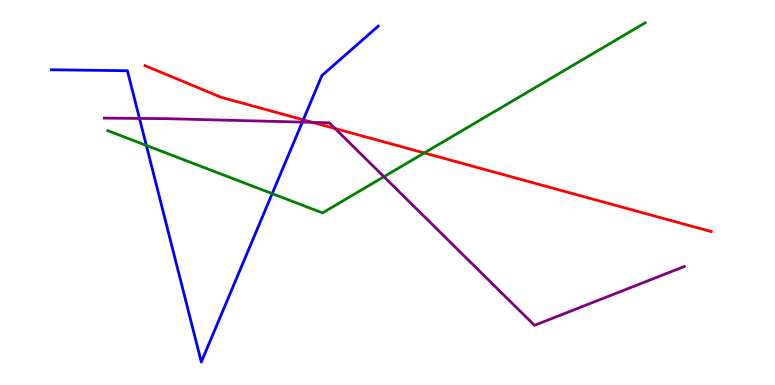[{'lines': ['blue', 'red'], 'intersections': [{'x': 3.91, 'y': 6.89}]}, {'lines': ['green', 'red'], 'intersections': [{'x': 5.47, 'y': 6.03}]}, {'lines': ['purple', 'red'], 'intersections': [{'x': 4.03, 'y': 6.82}, {'x': 4.32, 'y': 6.66}]}, {'lines': ['blue', 'green'], 'intersections': [{'x': 1.89, 'y': 6.22}, {'x': 3.51, 'y': 4.97}]}, {'lines': ['blue', 'purple'], 'intersections': [{'x': 1.8, 'y': 6.92}, {'x': 3.9, 'y': 6.83}]}, {'lines': ['green', 'purple'], 'intersections': [{'x': 4.95, 'y': 5.41}]}]